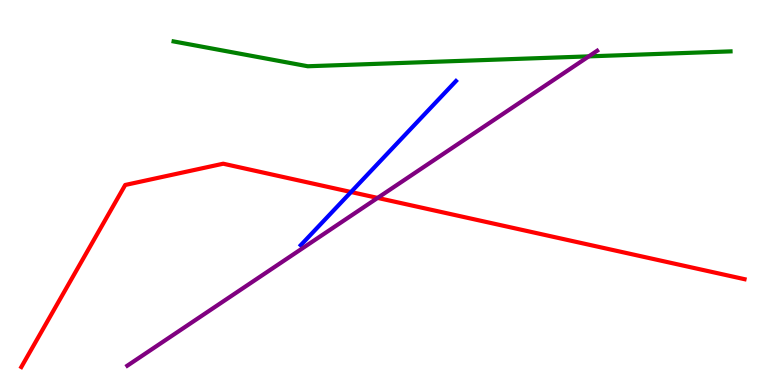[{'lines': ['blue', 'red'], 'intersections': [{'x': 4.53, 'y': 5.01}]}, {'lines': ['green', 'red'], 'intersections': []}, {'lines': ['purple', 'red'], 'intersections': [{'x': 4.87, 'y': 4.86}]}, {'lines': ['blue', 'green'], 'intersections': []}, {'lines': ['blue', 'purple'], 'intersections': []}, {'lines': ['green', 'purple'], 'intersections': [{'x': 7.6, 'y': 8.54}]}]